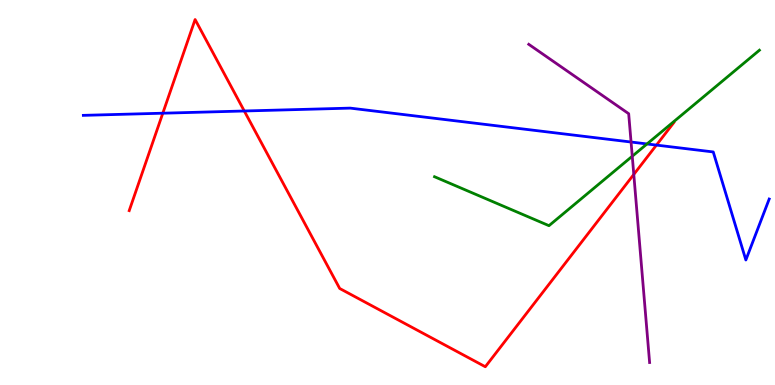[{'lines': ['blue', 'red'], 'intersections': [{'x': 2.1, 'y': 7.06}, {'x': 3.15, 'y': 7.12}, {'x': 8.47, 'y': 6.23}]}, {'lines': ['green', 'red'], 'intersections': []}, {'lines': ['purple', 'red'], 'intersections': [{'x': 8.18, 'y': 5.47}]}, {'lines': ['blue', 'green'], 'intersections': [{'x': 8.35, 'y': 6.26}]}, {'lines': ['blue', 'purple'], 'intersections': [{'x': 8.14, 'y': 6.31}]}, {'lines': ['green', 'purple'], 'intersections': [{'x': 8.16, 'y': 5.94}]}]